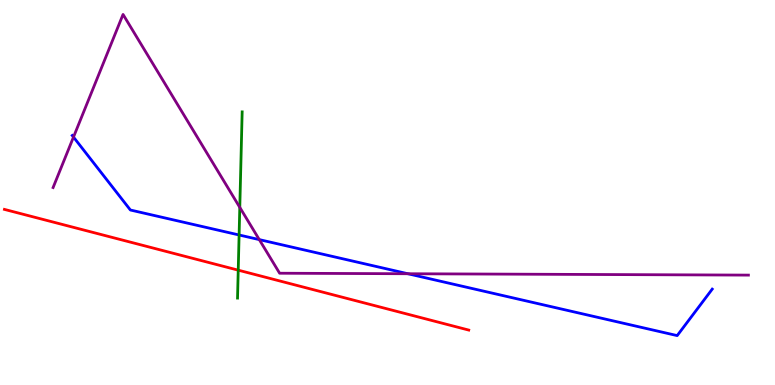[{'lines': ['blue', 'red'], 'intersections': []}, {'lines': ['green', 'red'], 'intersections': [{'x': 3.07, 'y': 2.98}]}, {'lines': ['purple', 'red'], 'intersections': []}, {'lines': ['blue', 'green'], 'intersections': [{'x': 3.09, 'y': 3.9}]}, {'lines': ['blue', 'purple'], 'intersections': [{'x': 0.948, 'y': 6.44}, {'x': 3.35, 'y': 3.78}, {'x': 5.26, 'y': 2.89}]}, {'lines': ['green', 'purple'], 'intersections': [{'x': 3.09, 'y': 4.61}]}]